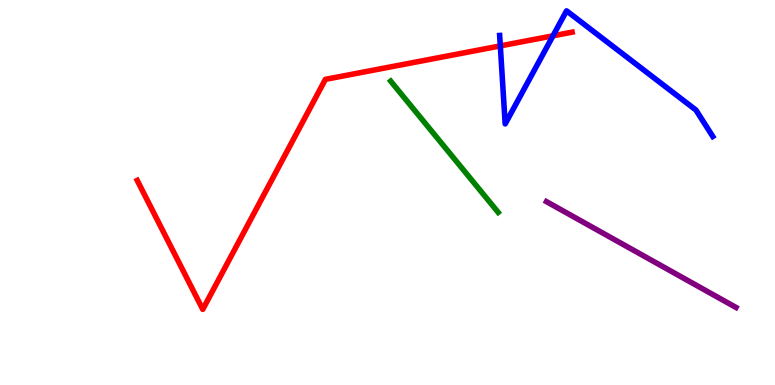[{'lines': ['blue', 'red'], 'intersections': [{'x': 6.46, 'y': 8.81}, {'x': 7.14, 'y': 9.07}]}, {'lines': ['green', 'red'], 'intersections': []}, {'lines': ['purple', 'red'], 'intersections': []}, {'lines': ['blue', 'green'], 'intersections': []}, {'lines': ['blue', 'purple'], 'intersections': []}, {'lines': ['green', 'purple'], 'intersections': []}]